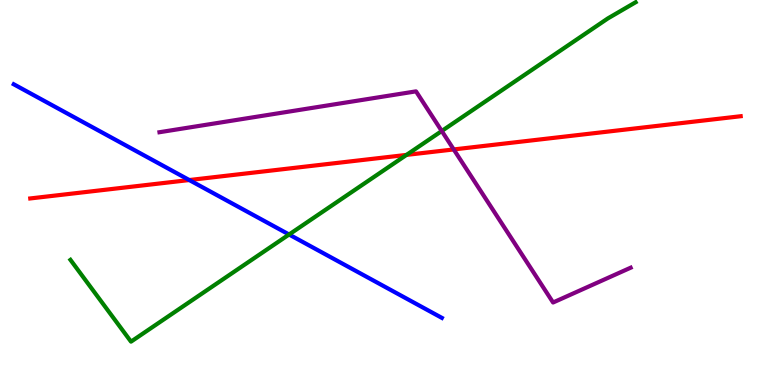[{'lines': ['blue', 'red'], 'intersections': [{'x': 2.44, 'y': 5.32}]}, {'lines': ['green', 'red'], 'intersections': [{'x': 5.25, 'y': 5.98}]}, {'lines': ['purple', 'red'], 'intersections': [{'x': 5.85, 'y': 6.12}]}, {'lines': ['blue', 'green'], 'intersections': [{'x': 3.73, 'y': 3.91}]}, {'lines': ['blue', 'purple'], 'intersections': []}, {'lines': ['green', 'purple'], 'intersections': [{'x': 5.7, 'y': 6.6}]}]